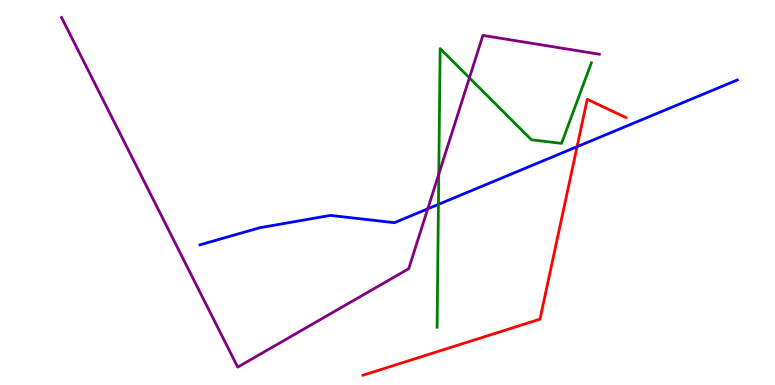[{'lines': ['blue', 'red'], 'intersections': [{'x': 7.45, 'y': 6.19}]}, {'lines': ['green', 'red'], 'intersections': []}, {'lines': ['purple', 'red'], 'intersections': []}, {'lines': ['blue', 'green'], 'intersections': [{'x': 5.66, 'y': 4.69}]}, {'lines': ['blue', 'purple'], 'intersections': [{'x': 5.52, 'y': 4.58}]}, {'lines': ['green', 'purple'], 'intersections': [{'x': 5.66, 'y': 5.48}, {'x': 6.06, 'y': 7.98}]}]